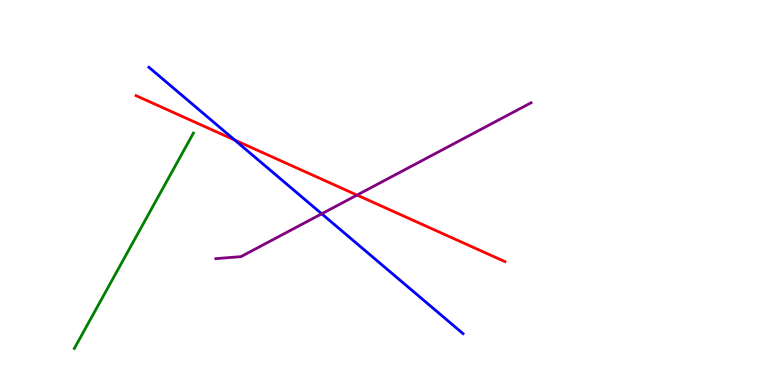[{'lines': ['blue', 'red'], 'intersections': [{'x': 3.03, 'y': 6.36}]}, {'lines': ['green', 'red'], 'intersections': []}, {'lines': ['purple', 'red'], 'intersections': [{'x': 4.61, 'y': 4.93}]}, {'lines': ['blue', 'green'], 'intersections': []}, {'lines': ['blue', 'purple'], 'intersections': [{'x': 4.15, 'y': 4.45}]}, {'lines': ['green', 'purple'], 'intersections': []}]